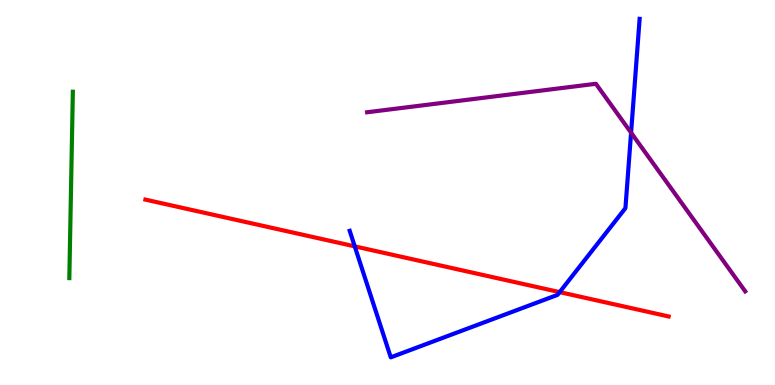[{'lines': ['blue', 'red'], 'intersections': [{'x': 4.58, 'y': 3.6}, {'x': 7.22, 'y': 2.41}]}, {'lines': ['green', 'red'], 'intersections': []}, {'lines': ['purple', 'red'], 'intersections': []}, {'lines': ['blue', 'green'], 'intersections': []}, {'lines': ['blue', 'purple'], 'intersections': [{'x': 8.14, 'y': 6.55}]}, {'lines': ['green', 'purple'], 'intersections': []}]